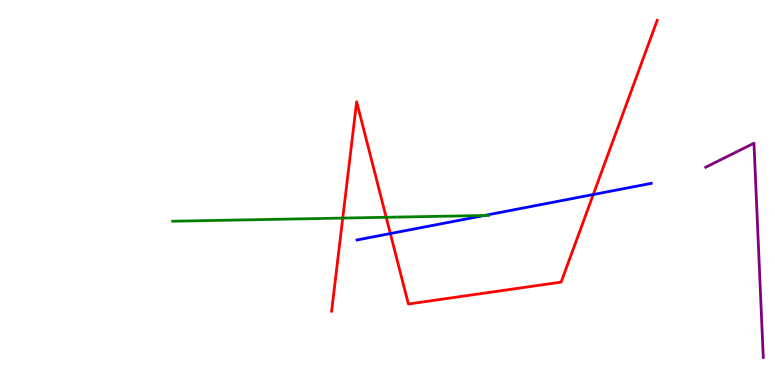[{'lines': ['blue', 'red'], 'intersections': [{'x': 5.04, 'y': 3.93}, {'x': 7.66, 'y': 4.95}]}, {'lines': ['green', 'red'], 'intersections': [{'x': 4.42, 'y': 4.34}, {'x': 4.98, 'y': 4.36}]}, {'lines': ['purple', 'red'], 'intersections': []}, {'lines': ['blue', 'green'], 'intersections': [{'x': 6.25, 'y': 4.4}]}, {'lines': ['blue', 'purple'], 'intersections': []}, {'lines': ['green', 'purple'], 'intersections': []}]